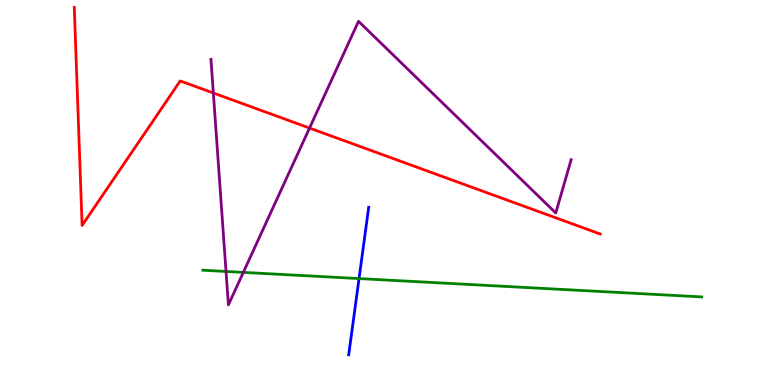[{'lines': ['blue', 'red'], 'intersections': []}, {'lines': ['green', 'red'], 'intersections': []}, {'lines': ['purple', 'red'], 'intersections': [{'x': 2.75, 'y': 7.58}, {'x': 3.99, 'y': 6.67}]}, {'lines': ['blue', 'green'], 'intersections': [{'x': 4.63, 'y': 2.76}]}, {'lines': ['blue', 'purple'], 'intersections': []}, {'lines': ['green', 'purple'], 'intersections': [{'x': 2.92, 'y': 2.95}, {'x': 3.14, 'y': 2.93}]}]